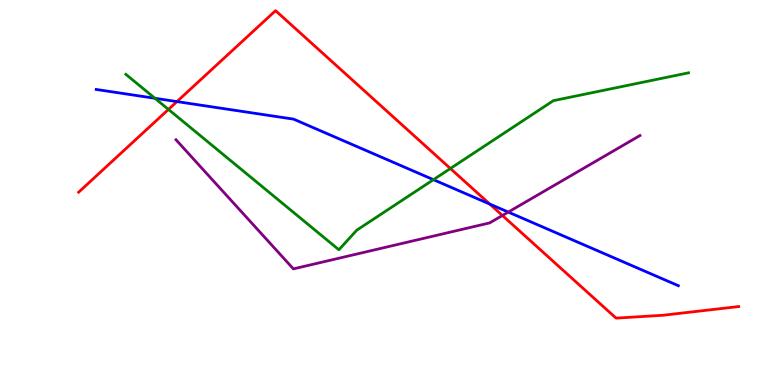[{'lines': ['blue', 'red'], 'intersections': [{'x': 2.28, 'y': 7.36}, {'x': 6.32, 'y': 4.7}]}, {'lines': ['green', 'red'], 'intersections': [{'x': 2.17, 'y': 7.16}, {'x': 5.81, 'y': 5.62}]}, {'lines': ['purple', 'red'], 'intersections': [{'x': 6.48, 'y': 4.4}]}, {'lines': ['blue', 'green'], 'intersections': [{'x': 2.0, 'y': 7.45}, {'x': 5.59, 'y': 5.33}]}, {'lines': ['blue', 'purple'], 'intersections': [{'x': 6.56, 'y': 4.49}]}, {'lines': ['green', 'purple'], 'intersections': []}]